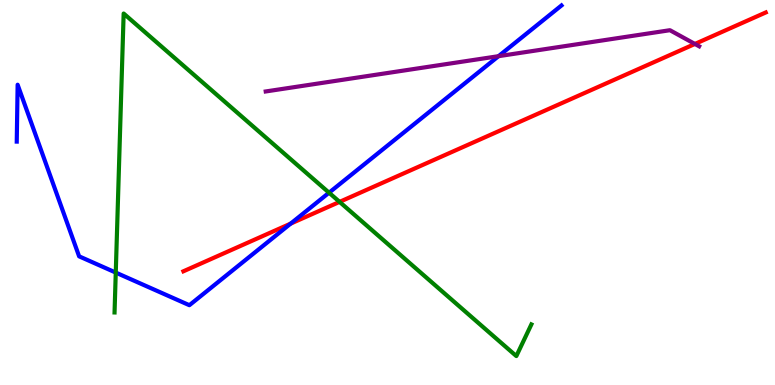[{'lines': ['blue', 'red'], 'intersections': [{'x': 3.75, 'y': 4.19}]}, {'lines': ['green', 'red'], 'intersections': [{'x': 4.38, 'y': 4.76}]}, {'lines': ['purple', 'red'], 'intersections': [{'x': 8.97, 'y': 8.86}]}, {'lines': ['blue', 'green'], 'intersections': [{'x': 1.49, 'y': 2.92}, {'x': 4.25, 'y': 4.99}]}, {'lines': ['blue', 'purple'], 'intersections': [{'x': 6.43, 'y': 8.54}]}, {'lines': ['green', 'purple'], 'intersections': []}]